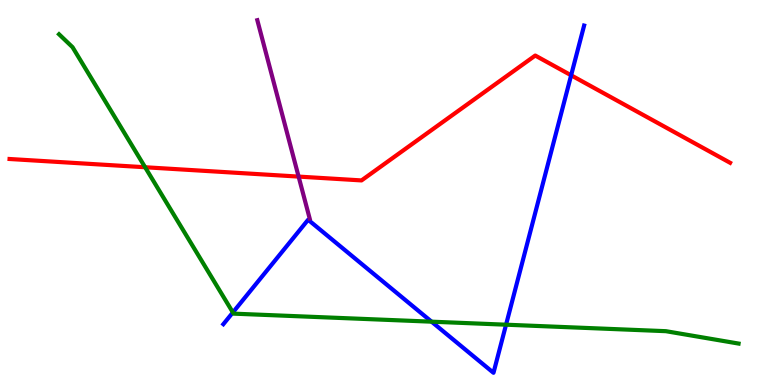[{'lines': ['blue', 'red'], 'intersections': [{'x': 7.37, 'y': 8.04}]}, {'lines': ['green', 'red'], 'intersections': [{'x': 1.87, 'y': 5.66}]}, {'lines': ['purple', 'red'], 'intersections': [{'x': 3.85, 'y': 5.41}]}, {'lines': ['blue', 'green'], 'intersections': [{'x': 3.0, 'y': 1.88}, {'x': 5.57, 'y': 1.64}, {'x': 6.53, 'y': 1.57}]}, {'lines': ['blue', 'purple'], 'intersections': []}, {'lines': ['green', 'purple'], 'intersections': []}]